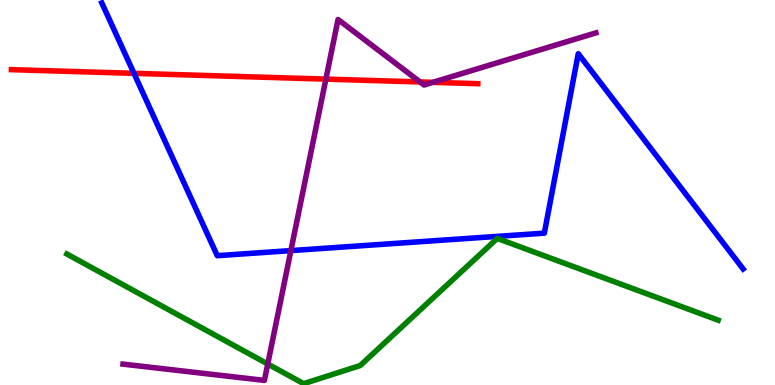[{'lines': ['blue', 'red'], 'intersections': [{'x': 1.73, 'y': 8.1}]}, {'lines': ['green', 'red'], 'intersections': []}, {'lines': ['purple', 'red'], 'intersections': [{'x': 4.2, 'y': 7.95}, {'x': 5.42, 'y': 7.87}, {'x': 5.59, 'y': 7.86}]}, {'lines': ['blue', 'green'], 'intersections': []}, {'lines': ['blue', 'purple'], 'intersections': [{'x': 3.75, 'y': 3.49}]}, {'lines': ['green', 'purple'], 'intersections': [{'x': 3.45, 'y': 0.546}]}]